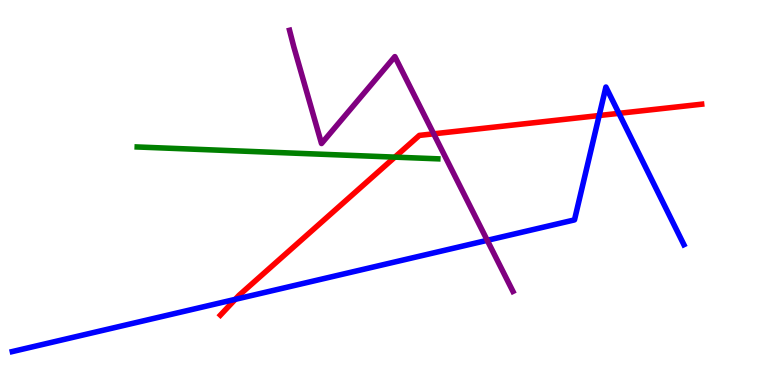[{'lines': ['blue', 'red'], 'intersections': [{'x': 3.04, 'y': 2.22}, {'x': 7.73, 'y': 7.0}, {'x': 7.99, 'y': 7.06}]}, {'lines': ['green', 'red'], 'intersections': [{'x': 5.1, 'y': 5.92}]}, {'lines': ['purple', 'red'], 'intersections': [{'x': 5.6, 'y': 6.52}]}, {'lines': ['blue', 'green'], 'intersections': []}, {'lines': ['blue', 'purple'], 'intersections': [{'x': 6.29, 'y': 3.76}]}, {'lines': ['green', 'purple'], 'intersections': []}]